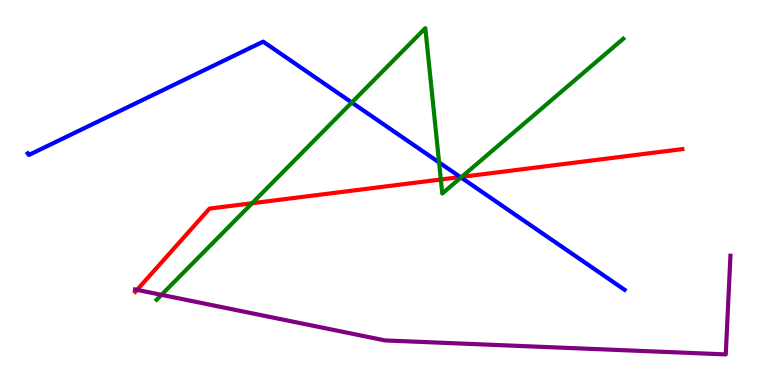[{'lines': ['blue', 'red'], 'intersections': [{'x': 5.94, 'y': 5.4}]}, {'lines': ['green', 'red'], 'intersections': [{'x': 3.25, 'y': 4.72}, {'x': 5.69, 'y': 5.34}, {'x': 5.96, 'y': 5.41}]}, {'lines': ['purple', 'red'], 'intersections': [{'x': 1.77, 'y': 2.47}]}, {'lines': ['blue', 'green'], 'intersections': [{'x': 4.54, 'y': 7.34}, {'x': 5.67, 'y': 5.78}, {'x': 5.95, 'y': 5.39}]}, {'lines': ['blue', 'purple'], 'intersections': []}, {'lines': ['green', 'purple'], 'intersections': [{'x': 2.08, 'y': 2.34}]}]